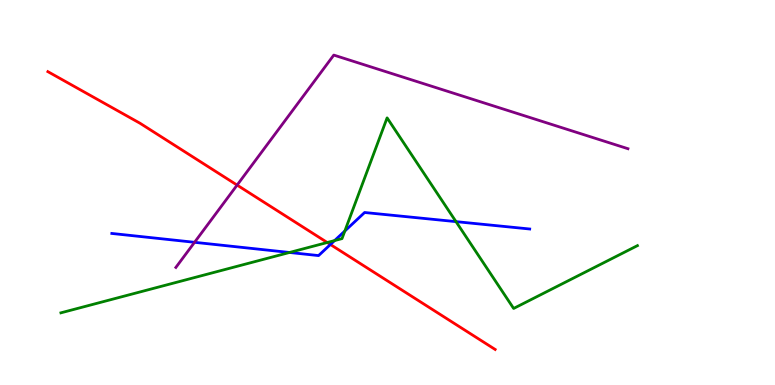[{'lines': ['blue', 'red'], 'intersections': [{'x': 4.26, 'y': 3.65}]}, {'lines': ['green', 'red'], 'intersections': [{'x': 4.22, 'y': 3.7}]}, {'lines': ['purple', 'red'], 'intersections': [{'x': 3.06, 'y': 5.19}]}, {'lines': ['blue', 'green'], 'intersections': [{'x': 3.74, 'y': 3.44}, {'x': 4.32, 'y': 3.75}, {'x': 4.45, 'y': 4.0}, {'x': 5.88, 'y': 4.24}]}, {'lines': ['blue', 'purple'], 'intersections': [{'x': 2.51, 'y': 3.71}]}, {'lines': ['green', 'purple'], 'intersections': []}]